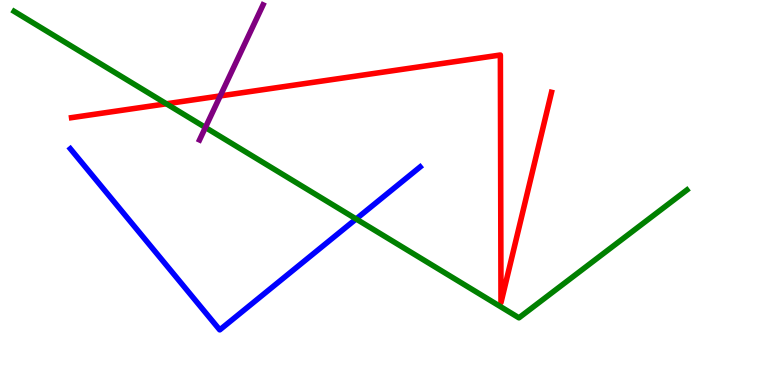[{'lines': ['blue', 'red'], 'intersections': []}, {'lines': ['green', 'red'], 'intersections': [{'x': 2.15, 'y': 7.3}]}, {'lines': ['purple', 'red'], 'intersections': [{'x': 2.84, 'y': 7.51}]}, {'lines': ['blue', 'green'], 'intersections': [{'x': 4.6, 'y': 4.31}]}, {'lines': ['blue', 'purple'], 'intersections': []}, {'lines': ['green', 'purple'], 'intersections': [{'x': 2.65, 'y': 6.69}]}]